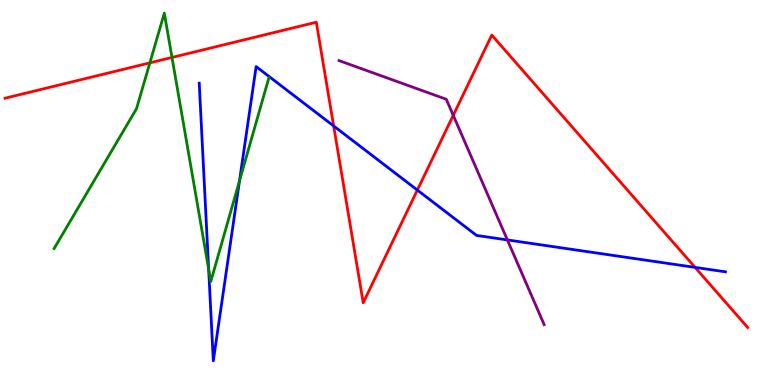[{'lines': ['blue', 'red'], 'intersections': [{'x': 4.31, 'y': 6.73}, {'x': 5.39, 'y': 5.06}, {'x': 8.97, 'y': 3.05}]}, {'lines': ['green', 'red'], 'intersections': [{'x': 1.93, 'y': 8.37}, {'x': 2.22, 'y': 8.51}]}, {'lines': ['purple', 'red'], 'intersections': [{'x': 5.85, 'y': 7.0}]}, {'lines': ['blue', 'green'], 'intersections': [{'x': 2.69, 'y': 3.01}, {'x': 3.09, 'y': 5.3}]}, {'lines': ['blue', 'purple'], 'intersections': [{'x': 6.55, 'y': 3.77}]}, {'lines': ['green', 'purple'], 'intersections': []}]